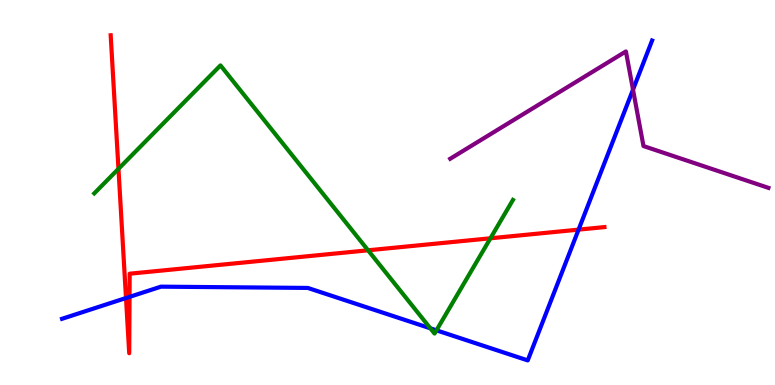[{'lines': ['blue', 'red'], 'intersections': [{'x': 1.63, 'y': 2.26}, {'x': 1.67, 'y': 2.29}, {'x': 7.47, 'y': 4.04}]}, {'lines': ['green', 'red'], 'intersections': [{'x': 1.53, 'y': 5.61}, {'x': 4.75, 'y': 3.5}, {'x': 6.33, 'y': 3.81}]}, {'lines': ['purple', 'red'], 'intersections': []}, {'lines': ['blue', 'green'], 'intersections': [{'x': 5.55, 'y': 1.47}, {'x': 5.63, 'y': 1.42}]}, {'lines': ['blue', 'purple'], 'intersections': [{'x': 8.17, 'y': 7.67}]}, {'lines': ['green', 'purple'], 'intersections': []}]